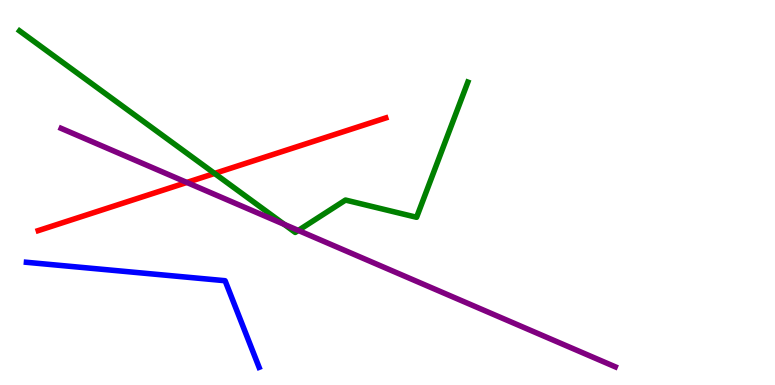[{'lines': ['blue', 'red'], 'intersections': []}, {'lines': ['green', 'red'], 'intersections': [{'x': 2.77, 'y': 5.49}]}, {'lines': ['purple', 'red'], 'intersections': [{'x': 2.41, 'y': 5.26}]}, {'lines': ['blue', 'green'], 'intersections': []}, {'lines': ['blue', 'purple'], 'intersections': []}, {'lines': ['green', 'purple'], 'intersections': [{'x': 3.67, 'y': 4.17}, {'x': 3.85, 'y': 4.01}]}]